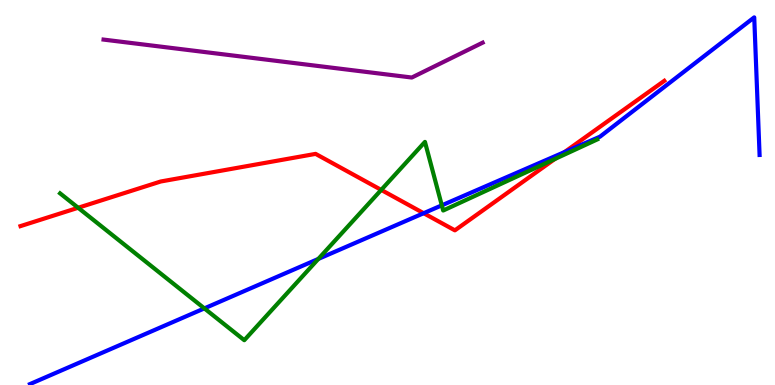[{'lines': ['blue', 'red'], 'intersections': [{'x': 5.47, 'y': 4.46}, {'x': 7.28, 'y': 6.05}]}, {'lines': ['green', 'red'], 'intersections': [{'x': 1.01, 'y': 4.6}, {'x': 4.92, 'y': 5.07}, {'x': 7.16, 'y': 5.87}]}, {'lines': ['purple', 'red'], 'intersections': []}, {'lines': ['blue', 'green'], 'intersections': [{'x': 2.64, 'y': 1.99}, {'x': 4.11, 'y': 3.27}, {'x': 5.7, 'y': 4.67}]}, {'lines': ['blue', 'purple'], 'intersections': []}, {'lines': ['green', 'purple'], 'intersections': []}]